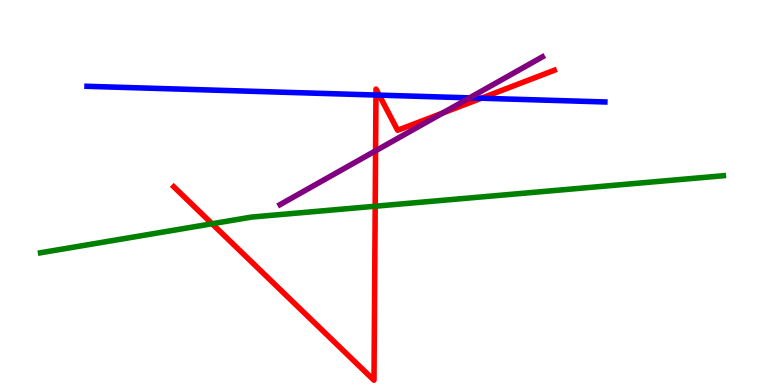[{'lines': ['blue', 'red'], 'intersections': [{'x': 4.85, 'y': 7.53}, {'x': 4.89, 'y': 7.53}, {'x': 6.21, 'y': 7.45}]}, {'lines': ['green', 'red'], 'intersections': [{'x': 2.74, 'y': 4.19}, {'x': 4.84, 'y': 4.64}]}, {'lines': ['purple', 'red'], 'intersections': [{'x': 4.85, 'y': 6.08}, {'x': 5.71, 'y': 7.06}]}, {'lines': ['blue', 'green'], 'intersections': []}, {'lines': ['blue', 'purple'], 'intersections': [{'x': 6.06, 'y': 7.46}]}, {'lines': ['green', 'purple'], 'intersections': []}]